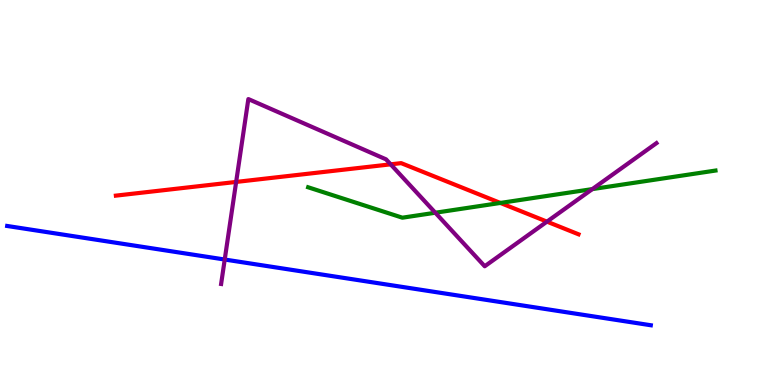[{'lines': ['blue', 'red'], 'intersections': []}, {'lines': ['green', 'red'], 'intersections': [{'x': 6.46, 'y': 4.73}]}, {'lines': ['purple', 'red'], 'intersections': [{'x': 3.05, 'y': 5.27}, {'x': 5.04, 'y': 5.73}, {'x': 7.06, 'y': 4.24}]}, {'lines': ['blue', 'green'], 'intersections': []}, {'lines': ['blue', 'purple'], 'intersections': [{'x': 2.9, 'y': 3.26}]}, {'lines': ['green', 'purple'], 'intersections': [{'x': 5.62, 'y': 4.47}, {'x': 7.64, 'y': 5.09}]}]